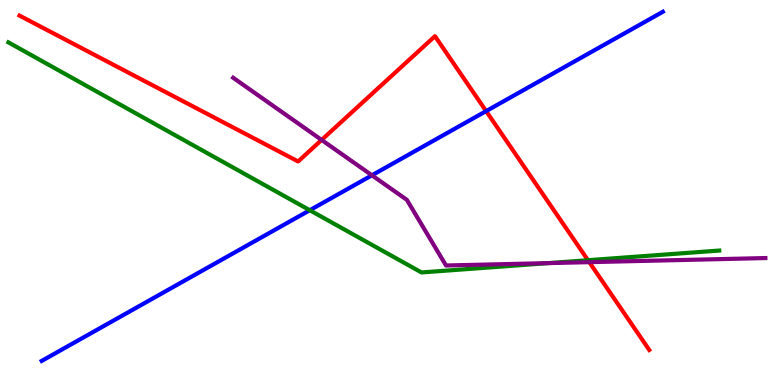[{'lines': ['blue', 'red'], 'intersections': [{'x': 6.27, 'y': 7.11}]}, {'lines': ['green', 'red'], 'intersections': [{'x': 7.59, 'y': 3.24}]}, {'lines': ['purple', 'red'], 'intersections': [{'x': 4.15, 'y': 6.37}, {'x': 7.6, 'y': 3.19}]}, {'lines': ['blue', 'green'], 'intersections': [{'x': 4.0, 'y': 4.54}]}, {'lines': ['blue', 'purple'], 'intersections': [{'x': 4.8, 'y': 5.45}]}, {'lines': ['green', 'purple'], 'intersections': [{'x': 7.08, 'y': 3.17}]}]